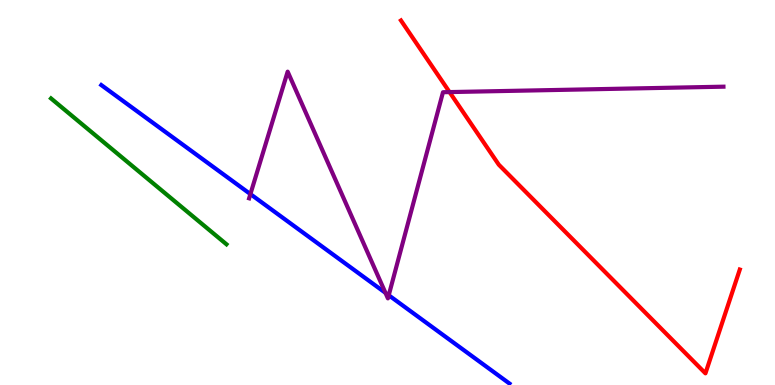[{'lines': ['blue', 'red'], 'intersections': []}, {'lines': ['green', 'red'], 'intersections': []}, {'lines': ['purple', 'red'], 'intersections': [{'x': 5.8, 'y': 7.61}]}, {'lines': ['blue', 'green'], 'intersections': []}, {'lines': ['blue', 'purple'], 'intersections': [{'x': 3.23, 'y': 4.96}, {'x': 4.97, 'y': 2.39}, {'x': 5.02, 'y': 2.33}]}, {'lines': ['green', 'purple'], 'intersections': []}]